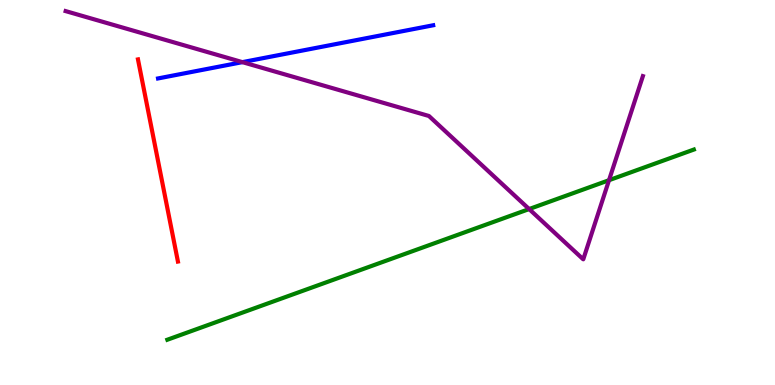[{'lines': ['blue', 'red'], 'intersections': []}, {'lines': ['green', 'red'], 'intersections': []}, {'lines': ['purple', 'red'], 'intersections': []}, {'lines': ['blue', 'green'], 'intersections': []}, {'lines': ['blue', 'purple'], 'intersections': [{'x': 3.13, 'y': 8.39}]}, {'lines': ['green', 'purple'], 'intersections': [{'x': 6.83, 'y': 4.57}, {'x': 7.86, 'y': 5.32}]}]